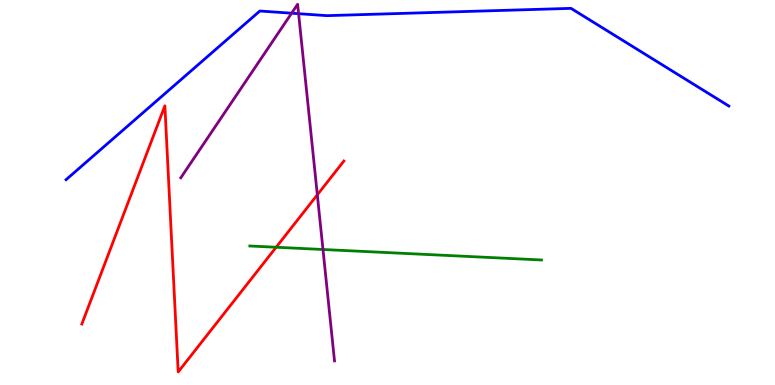[{'lines': ['blue', 'red'], 'intersections': []}, {'lines': ['green', 'red'], 'intersections': [{'x': 3.56, 'y': 3.58}]}, {'lines': ['purple', 'red'], 'intersections': [{'x': 4.09, 'y': 4.94}]}, {'lines': ['blue', 'green'], 'intersections': []}, {'lines': ['blue', 'purple'], 'intersections': [{'x': 3.76, 'y': 9.66}, {'x': 3.85, 'y': 9.64}]}, {'lines': ['green', 'purple'], 'intersections': [{'x': 4.17, 'y': 3.52}]}]